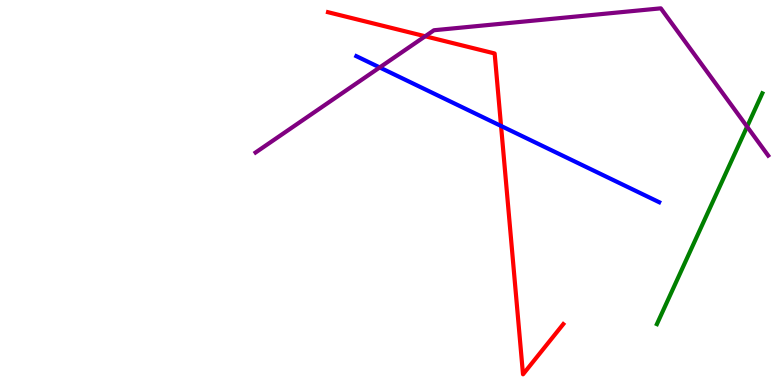[{'lines': ['blue', 'red'], 'intersections': [{'x': 6.47, 'y': 6.73}]}, {'lines': ['green', 'red'], 'intersections': []}, {'lines': ['purple', 'red'], 'intersections': [{'x': 5.49, 'y': 9.06}]}, {'lines': ['blue', 'green'], 'intersections': []}, {'lines': ['blue', 'purple'], 'intersections': [{'x': 4.9, 'y': 8.25}]}, {'lines': ['green', 'purple'], 'intersections': [{'x': 9.64, 'y': 6.71}]}]